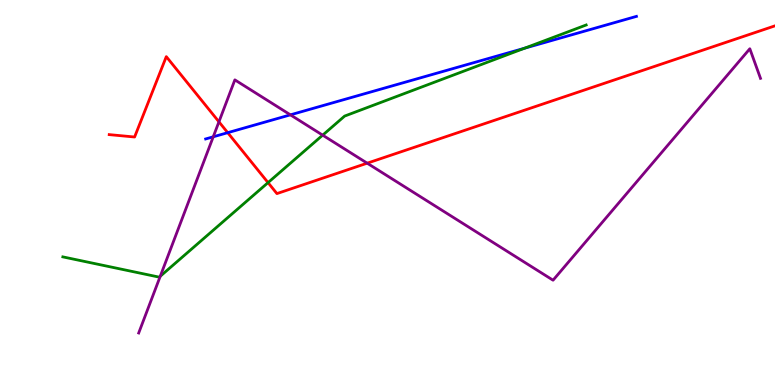[{'lines': ['blue', 'red'], 'intersections': [{'x': 2.94, 'y': 6.55}]}, {'lines': ['green', 'red'], 'intersections': [{'x': 3.46, 'y': 5.26}]}, {'lines': ['purple', 'red'], 'intersections': [{'x': 2.82, 'y': 6.84}, {'x': 4.74, 'y': 5.76}]}, {'lines': ['blue', 'green'], 'intersections': [{'x': 6.77, 'y': 8.75}]}, {'lines': ['blue', 'purple'], 'intersections': [{'x': 2.75, 'y': 6.45}, {'x': 3.75, 'y': 7.02}]}, {'lines': ['green', 'purple'], 'intersections': [{'x': 2.07, 'y': 2.82}, {'x': 4.16, 'y': 6.49}]}]